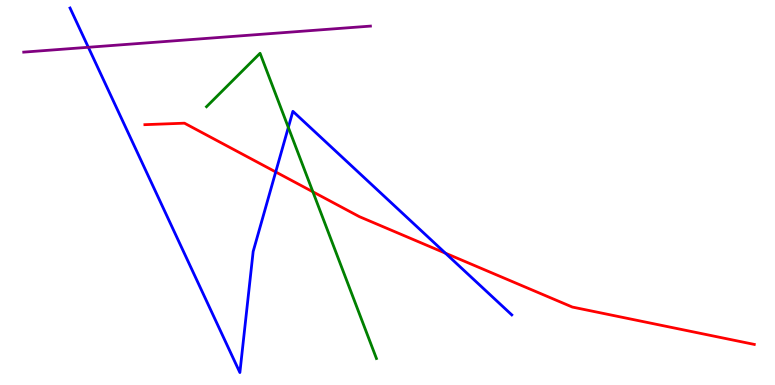[{'lines': ['blue', 'red'], 'intersections': [{'x': 3.56, 'y': 5.53}, {'x': 5.75, 'y': 3.42}]}, {'lines': ['green', 'red'], 'intersections': [{'x': 4.04, 'y': 5.02}]}, {'lines': ['purple', 'red'], 'intersections': []}, {'lines': ['blue', 'green'], 'intersections': [{'x': 3.72, 'y': 6.69}]}, {'lines': ['blue', 'purple'], 'intersections': [{'x': 1.14, 'y': 8.77}]}, {'lines': ['green', 'purple'], 'intersections': []}]